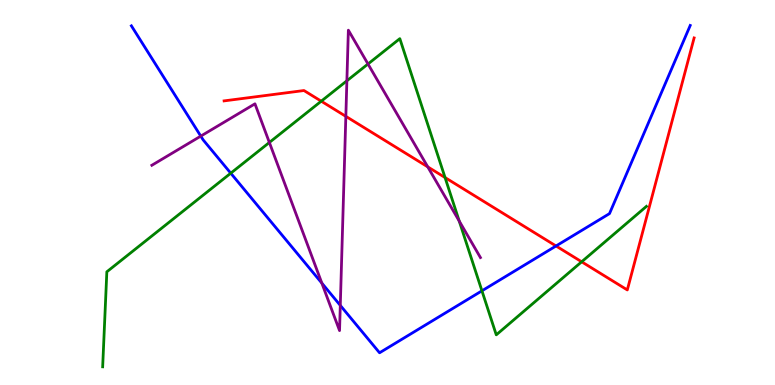[{'lines': ['blue', 'red'], 'intersections': [{'x': 7.17, 'y': 3.61}]}, {'lines': ['green', 'red'], 'intersections': [{'x': 4.15, 'y': 7.37}, {'x': 5.74, 'y': 5.39}, {'x': 7.51, 'y': 3.2}]}, {'lines': ['purple', 'red'], 'intersections': [{'x': 4.46, 'y': 6.98}, {'x': 5.52, 'y': 5.67}]}, {'lines': ['blue', 'green'], 'intersections': [{'x': 2.98, 'y': 5.5}, {'x': 6.22, 'y': 2.45}]}, {'lines': ['blue', 'purple'], 'intersections': [{'x': 2.59, 'y': 6.46}, {'x': 4.15, 'y': 2.65}, {'x': 4.39, 'y': 2.07}]}, {'lines': ['green', 'purple'], 'intersections': [{'x': 3.48, 'y': 6.3}, {'x': 4.48, 'y': 7.9}, {'x': 4.75, 'y': 8.34}, {'x': 5.93, 'y': 4.26}]}]